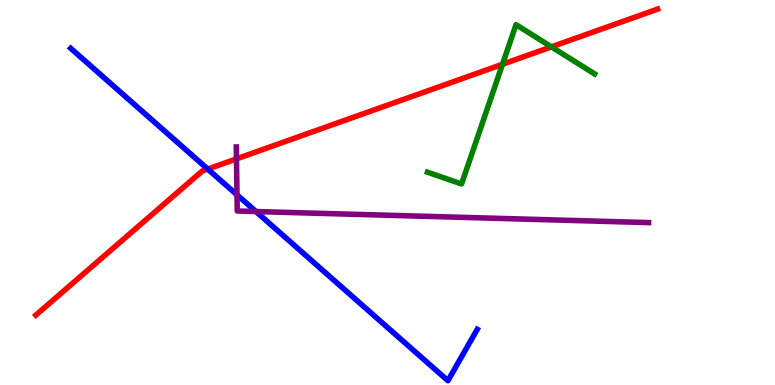[{'lines': ['blue', 'red'], 'intersections': [{'x': 2.68, 'y': 5.61}]}, {'lines': ['green', 'red'], 'intersections': [{'x': 6.48, 'y': 8.33}, {'x': 7.12, 'y': 8.78}]}, {'lines': ['purple', 'red'], 'intersections': [{'x': 3.05, 'y': 5.87}]}, {'lines': ['blue', 'green'], 'intersections': []}, {'lines': ['blue', 'purple'], 'intersections': [{'x': 3.06, 'y': 4.94}, {'x': 3.3, 'y': 4.51}]}, {'lines': ['green', 'purple'], 'intersections': []}]